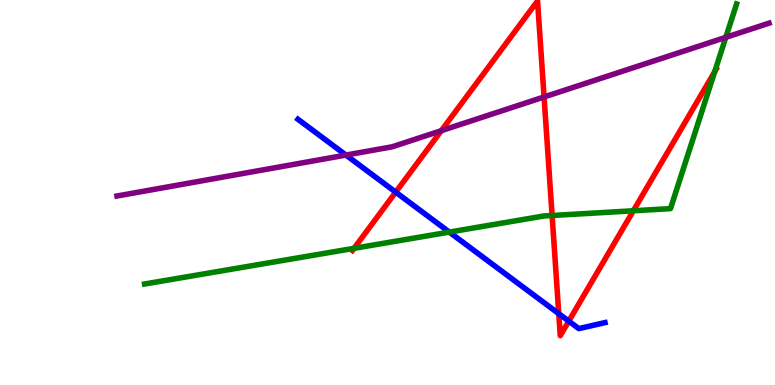[{'lines': ['blue', 'red'], 'intersections': [{'x': 5.11, 'y': 5.01}, {'x': 7.21, 'y': 1.85}, {'x': 7.34, 'y': 1.66}]}, {'lines': ['green', 'red'], 'intersections': [{'x': 4.57, 'y': 3.55}, {'x': 7.12, 'y': 4.4}, {'x': 8.17, 'y': 4.53}, {'x': 9.22, 'y': 8.14}]}, {'lines': ['purple', 'red'], 'intersections': [{'x': 5.69, 'y': 6.61}, {'x': 7.02, 'y': 7.48}]}, {'lines': ['blue', 'green'], 'intersections': [{'x': 5.8, 'y': 3.97}]}, {'lines': ['blue', 'purple'], 'intersections': [{'x': 4.46, 'y': 5.97}]}, {'lines': ['green', 'purple'], 'intersections': [{'x': 9.37, 'y': 9.03}]}]